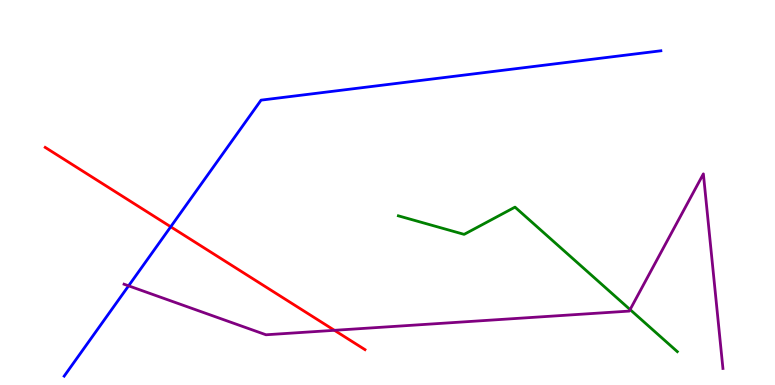[{'lines': ['blue', 'red'], 'intersections': [{'x': 2.2, 'y': 4.11}]}, {'lines': ['green', 'red'], 'intersections': []}, {'lines': ['purple', 'red'], 'intersections': [{'x': 4.32, 'y': 1.42}]}, {'lines': ['blue', 'green'], 'intersections': []}, {'lines': ['blue', 'purple'], 'intersections': [{'x': 1.66, 'y': 2.58}]}, {'lines': ['green', 'purple'], 'intersections': [{'x': 8.13, 'y': 1.96}]}]